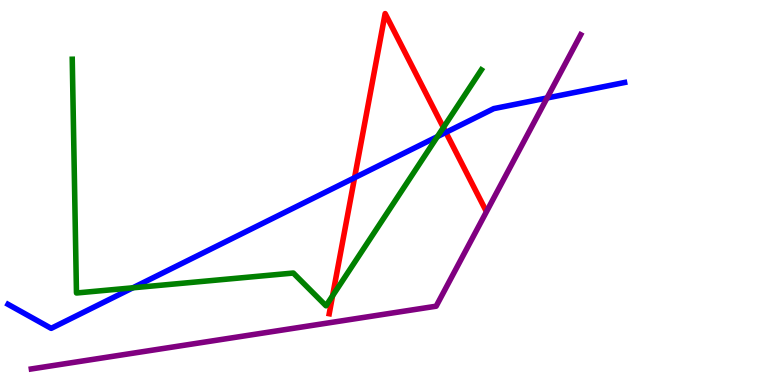[{'lines': ['blue', 'red'], 'intersections': [{'x': 4.57, 'y': 5.38}, {'x': 5.75, 'y': 6.56}]}, {'lines': ['green', 'red'], 'intersections': [{'x': 4.29, 'y': 2.32}, {'x': 5.72, 'y': 6.69}]}, {'lines': ['purple', 'red'], 'intersections': []}, {'lines': ['blue', 'green'], 'intersections': [{'x': 1.71, 'y': 2.52}, {'x': 5.64, 'y': 6.45}]}, {'lines': ['blue', 'purple'], 'intersections': [{'x': 7.06, 'y': 7.45}]}, {'lines': ['green', 'purple'], 'intersections': []}]